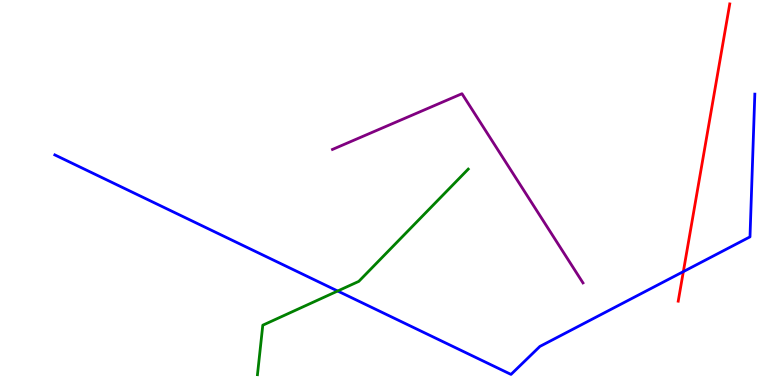[{'lines': ['blue', 'red'], 'intersections': [{'x': 8.82, 'y': 2.95}]}, {'lines': ['green', 'red'], 'intersections': []}, {'lines': ['purple', 'red'], 'intersections': []}, {'lines': ['blue', 'green'], 'intersections': [{'x': 4.36, 'y': 2.44}]}, {'lines': ['blue', 'purple'], 'intersections': []}, {'lines': ['green', 'purple'], 'intersections': []}]